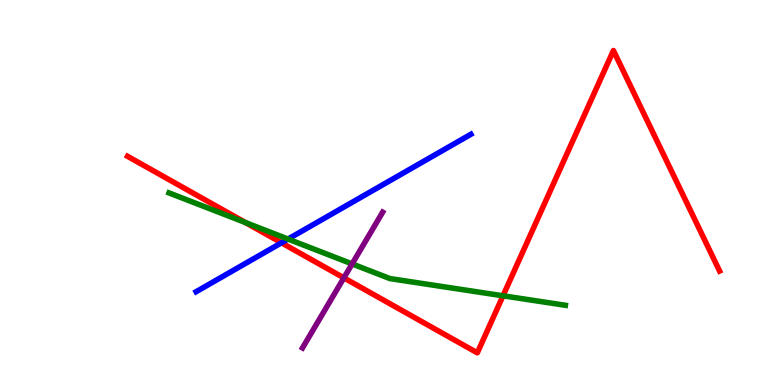[{'lines': ['blue', 'red'], 'intersections': [{'x': 3.63, 'y': 3.69}]}, {'lines': ['green', 'red'], 'intersections': [{'x': 3.17, 'y': 4.22}, {'x': 6.49, 'y': 2.32}]}, {'lines': ['purple', 'red'], 'intersections': [{'x': 4.44, 'y': 2.78}]}, {'lines': ['blue', 'green'], 'intersections': [{'x': 3.72, 'y': 3.79}]}, {'lines': ['blue', 'purple'], 'intersections': []}, {'lines': ['green', 'purple'], 'intersections': [{'x': 4.54, 'y': 3.15}]}]